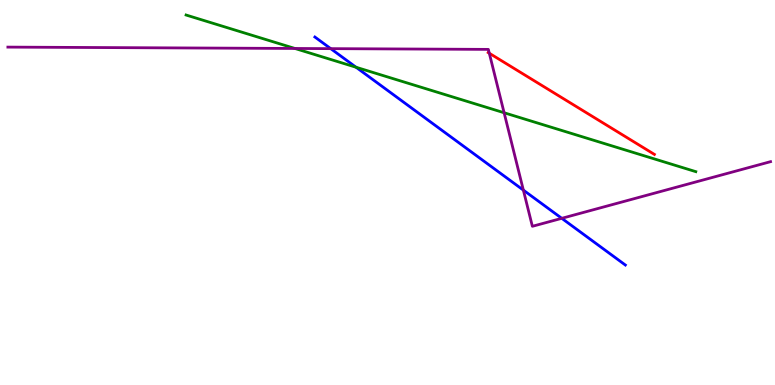[{'lines': ['blue', 'red'], 'intersections': []}, {'lines': ['green', 'red'], 'intersections': []}, {'lines': ['purple', 'red'], 'intersections': [{'x': 6.31, 'y': 8.62}]}, {'lines': ['blue', 'green'], 'intersections': [{'x': 4.59, 'y': 8.25}]}, {'lines': ['blue', 'purple'], 'intersections': [{'x': 4.27, 'y': 8.74}, {'x': 6.75, 'y': 5.06}, {'x': 7.25, 'y': 4.33}]}, {'lines': ['green', 'purple'], 'intersections': [{'x': 3.81, 'y': 8.74}, {'x': 6.5, 'y': 7.07}]}]